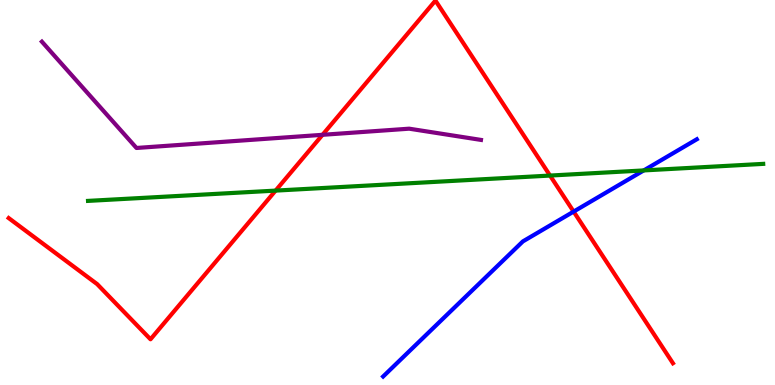[{'lines': ['blue', 'red'], 'intersections': [{'x': 7.4, 'y': 4.5}]}, {'lines': ['green', 'red'], 'intersections': [{'x': 3.56, 'y': 5.05}, {'x': 7.1, 'y': 5.44}]}, {'lines': ['purple', 'red'], 'intersections': [{'x': 4.16, 'y': 6.5}]}, {'lines': ['blue', 'green'], 'intersections': [{'x': 8.31, 'y': 5.57}]}, {'lines': ['blue', 'purple'], 'intersections': []}, {'lines': ['green', 'purple'], 'intersections': []}]